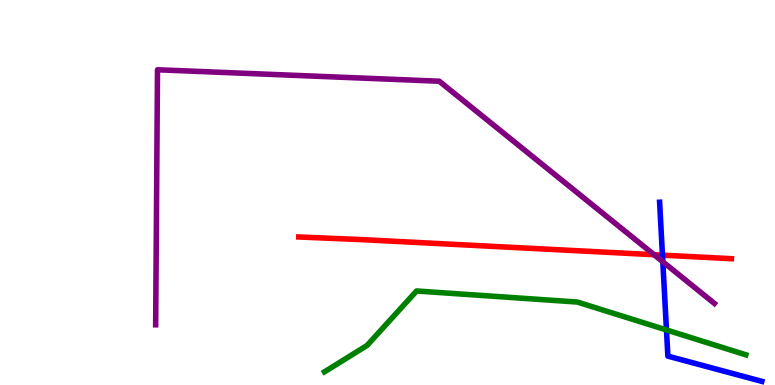[{'lines': ['blue', 'red'], 'intersections': [{'x': 8.55, 'y': 3.37}]}, {'lines': ['green', 'red'], 'intersections': []}, {'lines': ['purple', 'red'], 'intersections': [{'x': 8.44, 'y': 3.38}]}, {'lines': ['blue', 'green'], 'intersections': [{'x': 8.6, 'y': 1.43}]}, {'lines': ['blue', 'purple'], 'intersections': [{'x': 8.55, 'y': 3.2}]}, {'lines': ['green', 'purple'], 'intersections': []}]